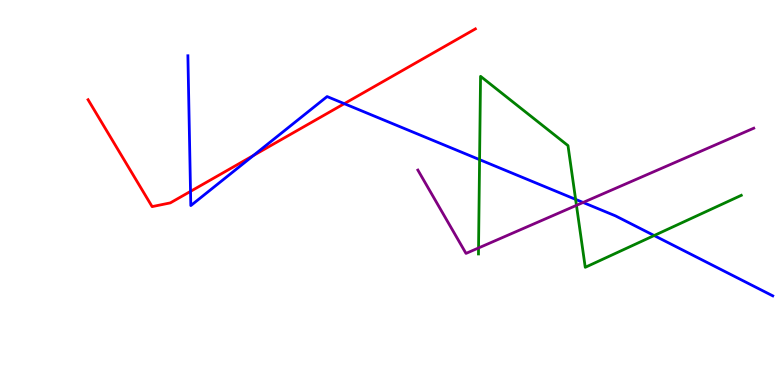[{'lines': ['blue', 'red'], 'intersections': [{'x': 2.46, 'y': 5.03}, {'x': 3.27, 'y': 5.96}, {'x': 4.44, 'y': 7.31}]}, {'lines': ['green', 'red'], 'intersections': []}, {'lines': ['purple', 'red'], 'intersections': []}, {'lines': ['blue', 'green'], 'intersections': [{'x': 6.19, 'y': 5.85}, {'x': 7.43, 'y': 4.82}, {'x': 8.44, 'y': 3.88}]}, {'lines': ['blue', 'purple'], 'intersections': [{'x': 7.52, 'y': 4.74}]}, {'lines': ['green', 'purple'], 'intersections': [{'x': 6.17, 'y': 3.56}, {'x': 7.44, 'y': 4.67}]}]